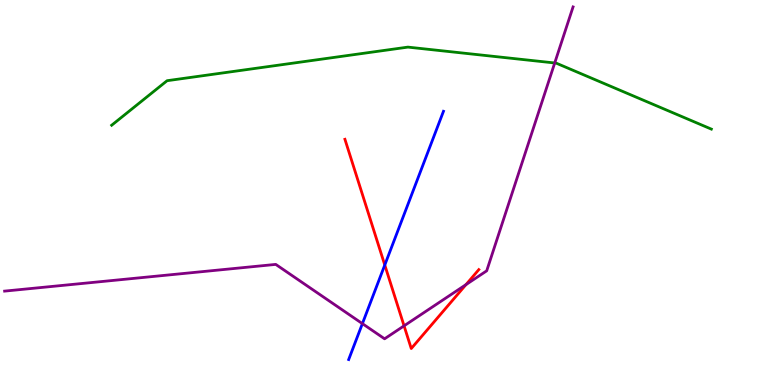[{'lines': ['blue', 'red'], 'intersections': [{'x': 4.96, 'y': 3.12}]}, {'lines': ['green', 'red'], 'intersections': []}, {'lines': ['purple', 'red'], 'intersections': [{'x': 5.21, 'y': 1.54}, {'x': 6.01, 'y': 2.61}]}, {'lines': ['blue', 'green'], 'intersections': []}, {'lines': ['blue', 'purple'], 'intersections': [{'x': 4.68, 'y': 1.59}]}, {'lines': ['green', 'purple'], 'intersections': [{'x': 7.16, 'y': 8.36}]}]